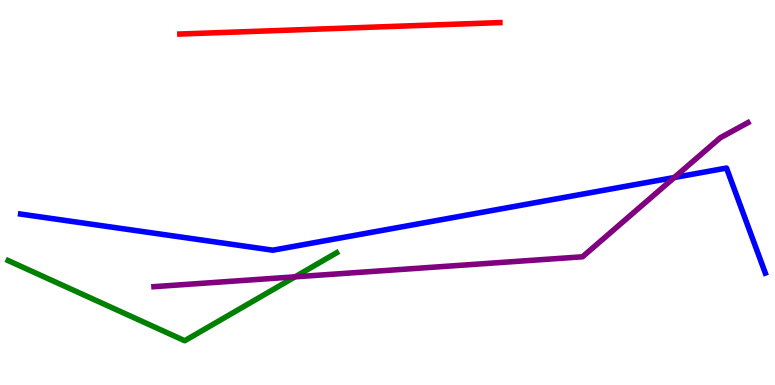[{'lines': ['blue', 'red'], 'intersections': []}, {'lines': ['green', 'red'], 'intersections': []}, {'lines': ['purple', 'red'], 'intersections': []}, {'lines': ['blue', 'green'], 'intersections': []}, {'lines': ['blue', 'purple'], 'intersections': [{'x': 8.7, 'y': 5.39}]}, {'lines': ['green', 'purple'], 'intersections': [{'x': 3.81, 'y': 2.81}]}]